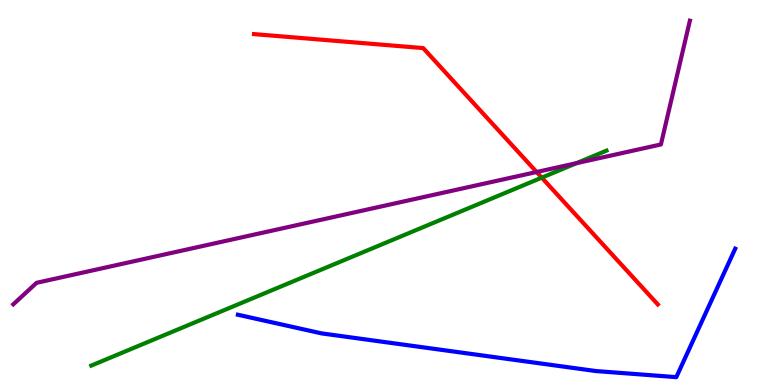[{'lines': ['blue', 'red'], 'intersections': []}, {'lines': ['green', 'red'], 'intersections': [{'x': 6.99, 'y': 5.39}]}, {'lines': ['purple', 'red'], 'intersections': [{'x': 6.92, 'y': 5.53}]}, {'lines': ['blue', 'green'], 'intersections': []}, {'lines': ['blue', 'purple'], 'intersections': []}, {'lines': ['green', 'purple'], 'intersections': [{'x': 7.44, 'y': 5.76}]}]